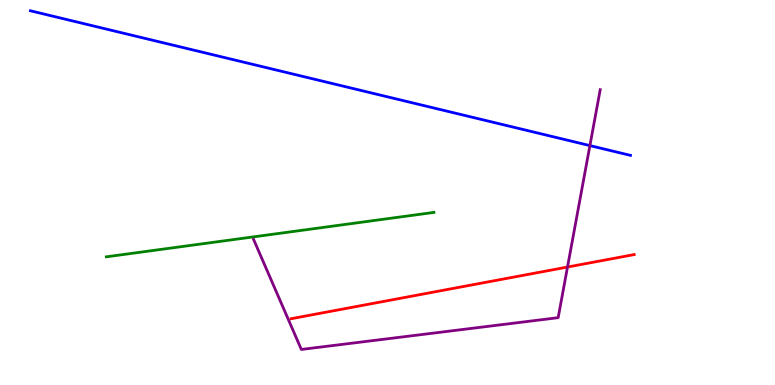[{'lines': ['blue', 'red'], 'intersections': []}, {'lines': ['green', 'red'], 'intersections': []}, {'lines': ['purple', 'red'], 'intersections': [{'x': 7.32, 'y': 3.06}]}, {'lines': ['blue', 'green'], 'intersections': []}, {'lines': ['blue', 'purple'], 'intersections': [{'x': 7.61, 'y': 6.22}]}, {'lines': ['green', 'purple'], 'intersections': []}]